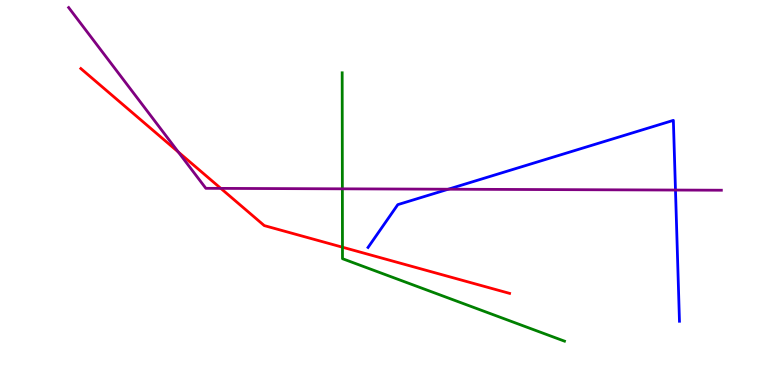[{'lines': ['blue', 'red'], 'intersections': []}, {'lines': ['green', 'red'], 'intersections': [{'x': 4.42, 'y': 3.58}]}, {'lines': ['purple', 'red'], 'intersections': [{'x': 2.3, 'y': 6.05}, {'x': 2.85, 'y': 5.11}]}, {'lines': ['blue', 'green'], 'intersections': []}, {'lines': ['blue', 'purple'], 'intersections': [{'x': 5.78, 'y': 5.09}, {'x': 8.72, 'y': 5.06}]}, {'lines': ['green', 'purple'], 'intersections': [{'x': 4.42, 'y': 5.1}]}]